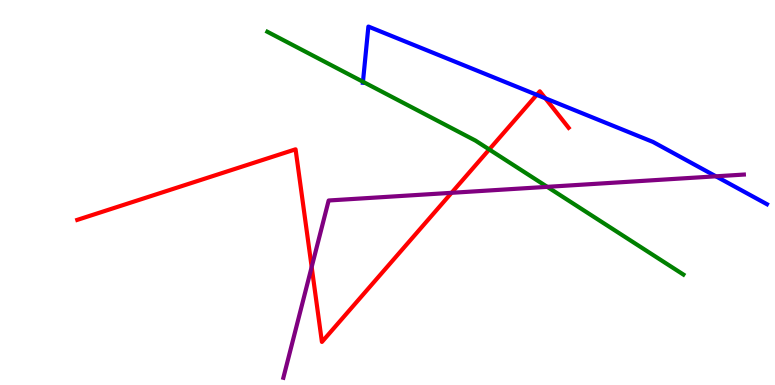[{'lines': ['blue', 'red'], 'intersections': [{'x': 6.93, 'y': 7.54}, {'x': 7.04, 'y': 7.45}]}, {'lines': ['green', 'red'], 'intersections': [{'x': 6.31, 'y': 6.12}]}, {'lines': ['purple', 'red'], 'intersections': [{'x': 4.02, 'y': 3.06}, {'x': 5.83, 'y': 4.99}]}, {'lines': ['blue', 'green'], 'intersections': [{'x': 4.68, 'y': 7.88}]}, {'lines': ['blue', 'purple'], 'intersections': [{'x': 9.24, 'y': 5.42}]}, {'lines': ['green', 'purple'], 'intersections': [{'x': 7.06, 'y': 5.15}]}]